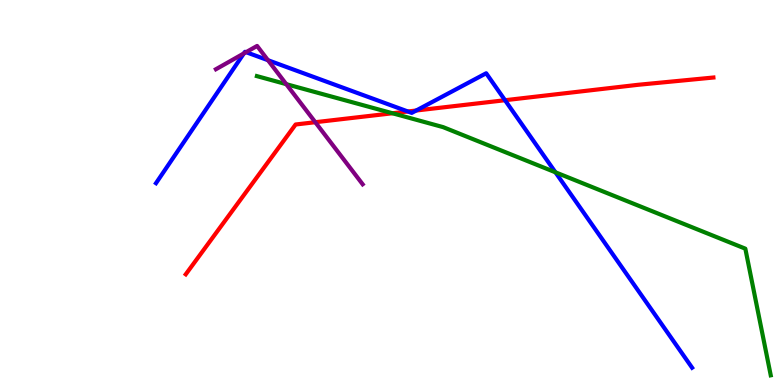[{'lines': ['blue', 'red'], 'intersections': [{'x': 5.26, 'y': 7.1}, {'x': 5.37, 'y': 7.13}, {'x': 6.52, 'y': 7.4}]}, {'lines': ['green', 'red'], 'intersections': [{'x': 5.06, 'y': 7.06}]}, {'lines': ['purple', 'red'], 'intersections': [{'x': 4.07, 'y': 6.83}]}, {'lines': ['blue', 'green'], 'intersections': [{'x': 7.17, 'y': 5.52}]}, {'lines': ['blue', 'purple'], 'intersections': [{'x': 3.15, 'y': 8.61}, {'x': 3.17, 'y': 8.64}, {'x': 3.46, 'y': 8.44}]}, {'lines': ['green', 'purple'], 'intersections': [{'x': 3.69, 'y': 7.81}]}]